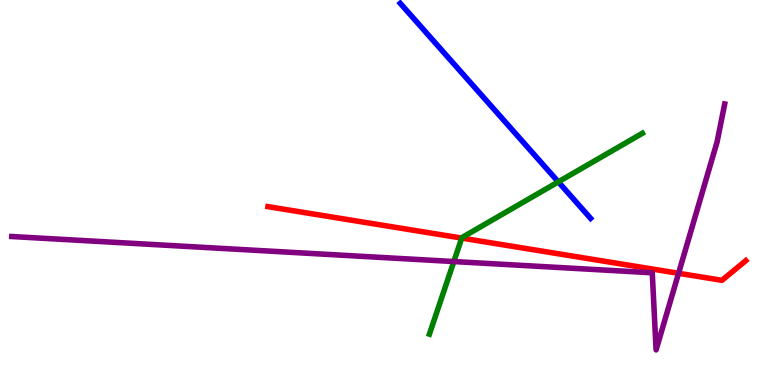[{'lines': ['blue', 'red'], 'intersections': []}, {'lines': ['green', 'red'], 'intersections': [{'x': 5.96, 'y': 3.82}]}, {'lines': ['purple', 'red'], 'intersections': [{'x': 8.76, 'y': 2.9}]}, {'lines': ['blue', 'green'], 'intersections': [{'x': 7.2, 'y': 5.28}]}, {'lines': ['blue', 'purple'], 'intersections': []}, {'lines': ['green', 'purple'], 'intersections': [{'x': 5.86, 'y': 3.21}]}]